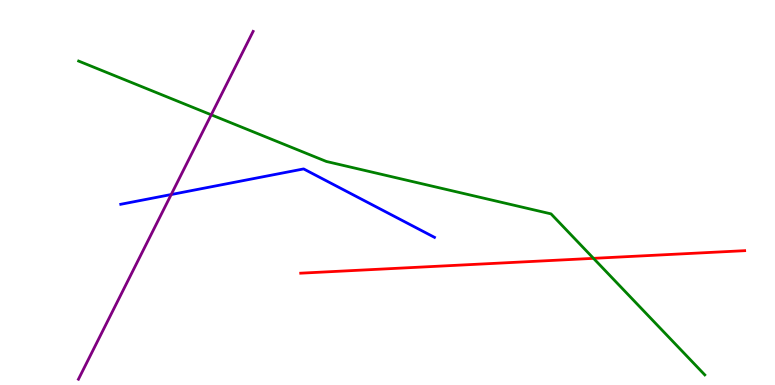[{'lines': ['blue', 'red'], 'intersections': []}, {'lines': ['green', 'red'], 'intersections': [{'x': 7.66, 'y': 3.29}]}, {'lines': ['purple', 'red'], 'intersections': []}, {'lines': ['blue', 'green'], 'intersections': []}, {'lines': ['blue', 'purple'], 'intersections': [{'x': 2.21, 'y': 4.95}]}, {'lines': ['green', 'purple'], 'intersections': [{'x': 2.73, 'y': 7.02}]}]